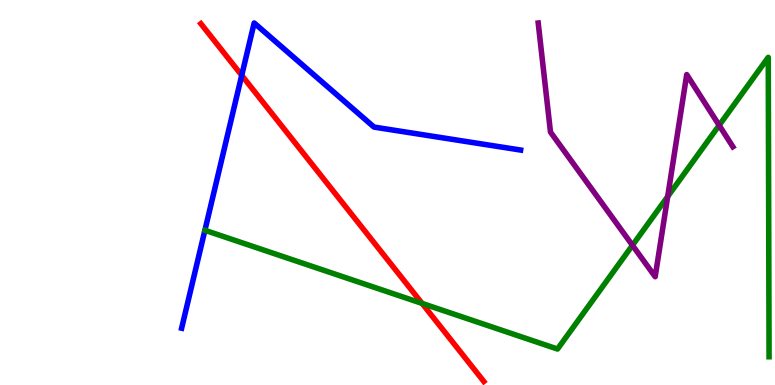[{'lines': ['blue', 'red'], 'intersections': [{'x': 3.12, 'y': 8.04}]}, {'lines': ['green', 'red'], 'intersections': [{'x': 5.45, 'y': 2.12}]}, {'lines': ['purple', 'red'], 'intersections': []}, {'lines': ['blue', 'green'], 'intersections': []}, {'lines': ['blue', 'purple'], 'intersections': []}, {'lines': ['green', 'purple'], 'intersections': [{'x': 8.16, 'y': 3.63}, {'x': 8.62, 'y': 4.9}, {'x': 9.28, 'y': 6.75}]}]